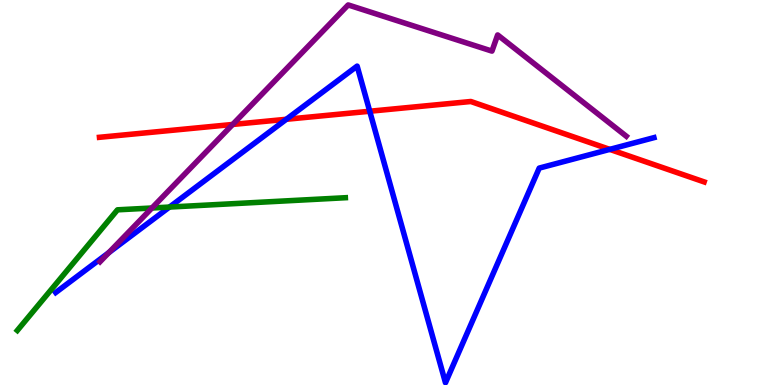[{'lines': ['blue', 'red'], 'intersections': [{'x': 3.69, 'y': 6.9}, {'x': 4.77, 'y': 7.11}, {'x': 7.87, 'y': 6.12}]}, {'lines': ['green', 'red'], 'intersections': []}, {'lines': ['purple', 'red'], 'intersections': [{'x': 3.0, 'y': 6.77}]}, {'lines': ['blue', 'green'], 'intersections': [{'x': 2.19, 'y': 4.62}]}, {'lines': ['blue', 'purple'], 'intersections': [{'x': 1.4, 'y': 3.44}]}, {'lines': ['green', 'purple'], 'intersections': [{'x': 1.96, 'y': 4.6}]}]